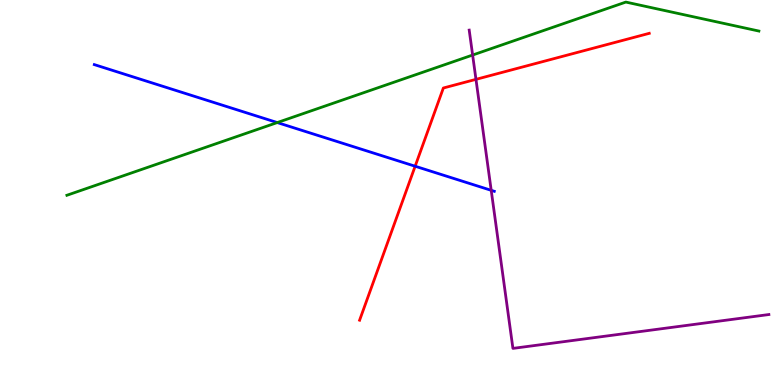[{'lines': ['blue', 'red'], 'intersections': [{'x': 5.36, 'y': 5.68}]}, {'lines': ['green', 'red'], 'intersections': []}, {'lines': ['purple', 'red'], 'intersections': [{'x': 6.14, 'y': 7.94}]}, {'lines': ['blue', 'green'], 'intersections': [{'x': 3.58, 'y': 6.82}]}, {'lines': ['blue', 'purple'], 'intersections': [{'x': 6.34, 'y': 5.06}]}, {'lines': ['green', 'purple'], 'intersections': [{'x': 6.1, 'y': 8.57}]}]